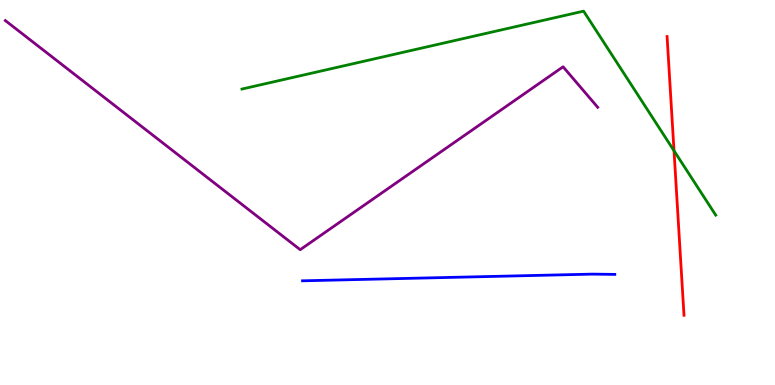[{'lines': ['blue', 'red'], 'intersections': []}, {'lines': ['green', 'red'], 'intersections': [{'x': 8.7, 'y': 6.08}]}, {'lines': ['purple', 'red'], 'intersections': []}, {'lines': ['blue', 'green'], 'intersections': []}, {'lines': ['blue', 'purple'], 'intersections': []}, {'lines': ['green', 'purple'], 'intersections': []}]